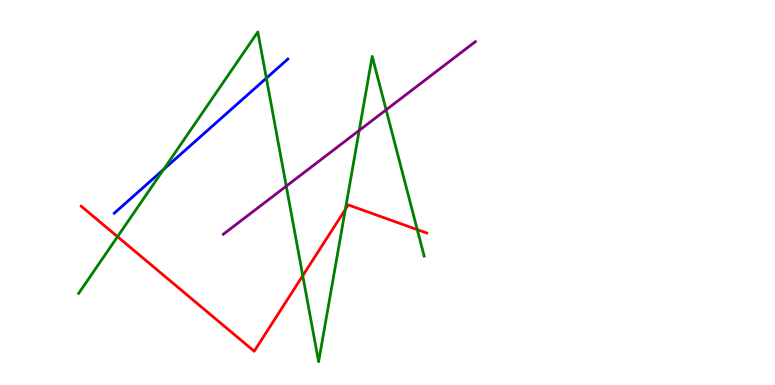[{'lines': ['blue', 'red'], 'intersections': []}, {'lines': ['green', 'red'], 'intersections': [{'x': 1.52, 'y': 3.85}, {'x': 3.91, 'y': 2.84}, {'x': 4.46, 'y': 4.56}, {'x': 5.38, 'y': 4.04}]}, {'lines': ['purple', 'red'], 'intersections': []}, {'lines': ['blue', 'green'], 'intersections': [{'x': 2.11, 'y': 5.6}, {'x': 3.44, 'y': 7.97}]}, {'lines': ['blue', 'purple'], 'intersections': []}, {'lines': ['green', 'purple'], 'intersections': [{'x': 3.69, 'y': 5.16}, {'x': 4.63, 'y': 6.61}, {'x': 4.98, 'y': 7.15}]}]